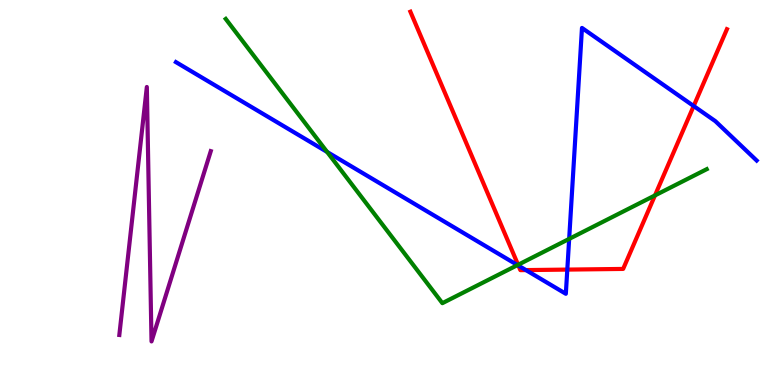[{'lines': ['blue', 'red'], 'intersections': [{'x': 6.69, 'y': 3.1}, {'x': 6.79, 'y': 2.98}, {'x': 7.32, 'y': 3.0}, {'x': 8.95, 'y': 7.25}]}, {'lines': ['green', 'red'], 'intersections': [{'x': 6.69, 'y': 3.12}, {'x': 8.45, 'y': 4.92}]}, {'lines': ['purple', 'red'], 'intersections': []}, {'lines': ['blue', 'green'], 'intersections': [{'x': 4.22, 'y': 6.05}, {'x': 6.68, 'y': 3.11}, {'x': 7.34, 'y': 3.79}]}, {'lines': ['blue', 'purple'], 'intersections': []}, {'lines': ['green', 'purple'], 'intersections': []}]